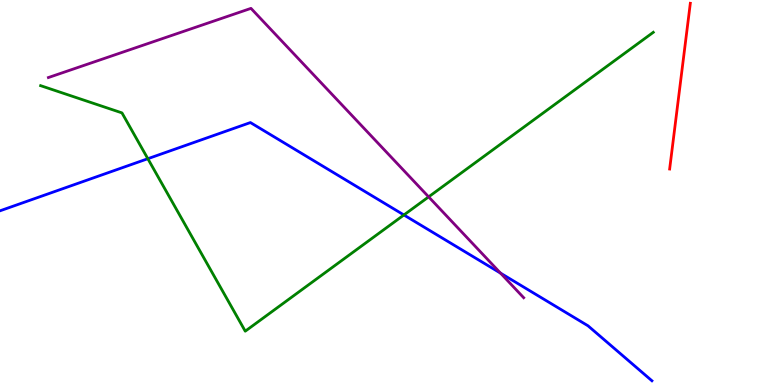[{'lines': ['blue', 'red'], 'intersections': []}, {'lines': ['green', 'red'], 'intersections': []}, {'lines': ['purple', 'red'], 'intersections': []}, {'lines': ['blue', 'green'], 'intersections': [{'x': 1.91, 'y': 5.88}, {'x': 5.21, 'y': 4.42}]}, {'lines': ['blue', 'purple'], 'intersections': [{'x': 6.46, 'y': 2.91}]}, {'lines': ['green', 'purple'], 'intersections': [{'x': 5.53, 'y': 4.89}]}]